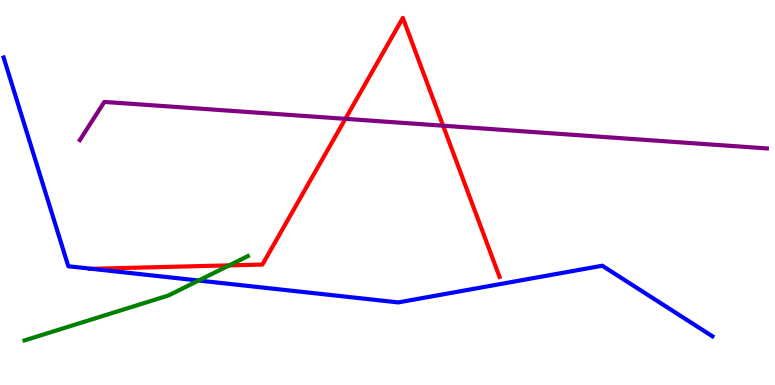[{'lines': ['blue', 'red'], 'intersections': [{'x': 1.18, 'y': 3.02}]}, {'lines': ['green', 'red'], 'intersections': [{'x': 2.96, 'y': 3.11}]}, {'lines': ['purple', 'red'], 'intersections': [{'x': 4.46, 'y': 6.91}, {'x': 5.72, 'y': 6.74}]}, {'lines': ['blue', 'green'], 'intersections': [{'x': 2.56, 'y': 2.71}]}, {'lines': ['blue', 'purple'], 'intersections': []}, {'lines': ['green', 'purple'], 'intersections': []}]